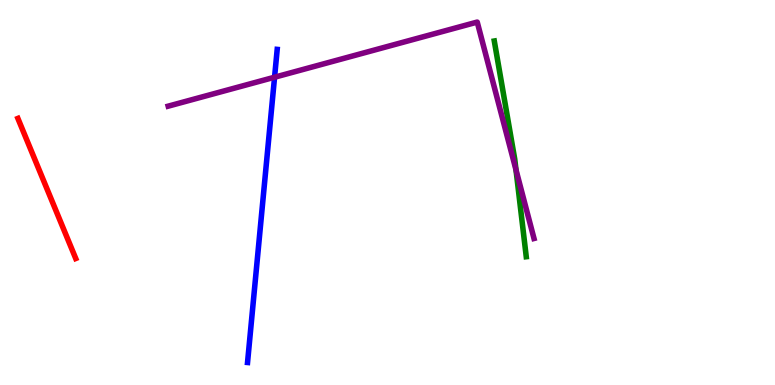[{'lines': ['blue', 'red'], 'intersections': []}, {'lines': ['green', 'red'], 'intersections': []}, {'lines': ['purple', 'red'], 'intersections': []}, {'lines': ['blue', 'green'], 'intersections': []}, {'lines': ['blue', 'purple'], 'intersections': [{'x': 3.54, 'y': 7.99}]}, {'lines': ['green', 'purple'], 'intersections': [{'x': 6.66, 'y': 5.59}]}]